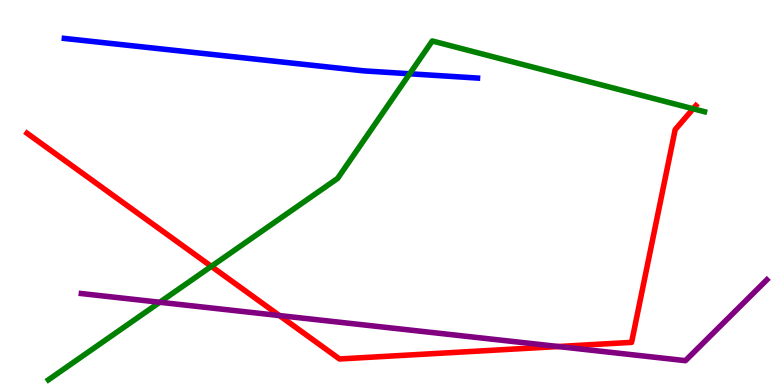[{'lines': ['blue', 'red'], 'intersections': []}, {'lines': ['green', 'red'], 'intersections': [{'x': 2.73, 'y': 3.08}, {'x': 8.94, 'y': 7.18}]}, {'lines': ['purple', 'red'], 'intersections': [{'x': 3.61, 'y': 1.8}, {'x': 7.2, 'y': 0.999}]}, {'lines': ['blue', 'green'], 'intersections': [{'x': 5.29, 'y': 8.08}]}, {'lines': ['blue', 'purple'], 'intersections': []}, {'lines': ['green', 'purple'], 'intersections': [{'x': 2.06, 'y': 2.15}]}]